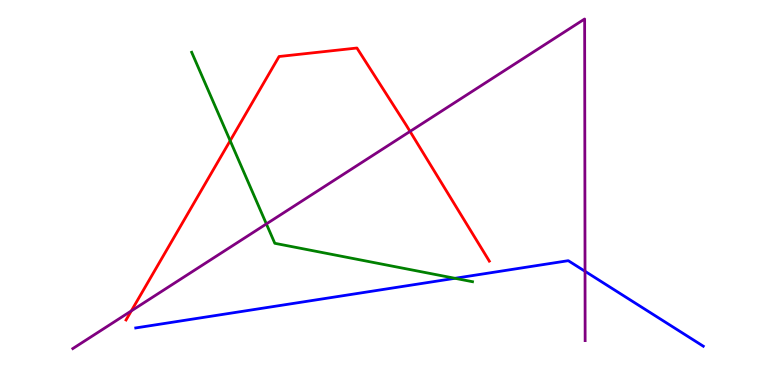[{'lines': ['blue', 'red'], 'intersections': []}, {'lines': ['green', 'red'], 'intersections': [{'x': 2.97, 'y': 6.35}]}, {'lines': ['purple', 'red'], 'intersections': [{'x': 1.69, 'y': 1.92}, {'x': 5.29, 'y': 6.59}]}, {'lines': ['blue', 'green'], 'intersections': [{'x': 5.87, 'y': 2.77}]}, {'lines': ['blue', 'purple'], 'intersections': [{'x': 7.55, 'y': 2.95}]}, {'lines': ['green', 'purple'], 'intersections': [{'x': 3.44, 'y': 4.18}]}]